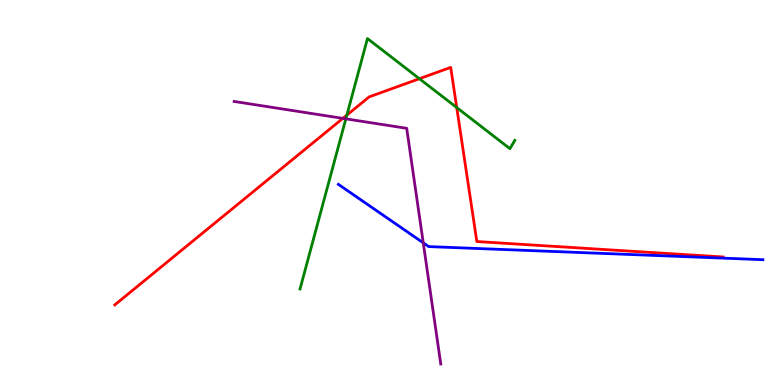[{'lines': ['blue', 'red'], 'intersections': []}, {'lines': ['green', 'red'], 'intersections': [{'x': 4.48, 'y': 7.01}, {'x': 5.41, 'y': 7.96}, {'x': 5.89, 'y': 7.21}]}, {'lines': ['purple', 'red'], 'intersections': [{'x': 4.42, 'y': 6.93}]}, {'lines': ['blue', 'green'], 'intersections': []}, {'lines': ['blue', 'purple'], 'intersections': [{'x': 5.46, 'y': 3.69}]}, {'lines': ['green', 'purple'], 'intersections': [{'x': 4.46, 'y': 6.91}]}]